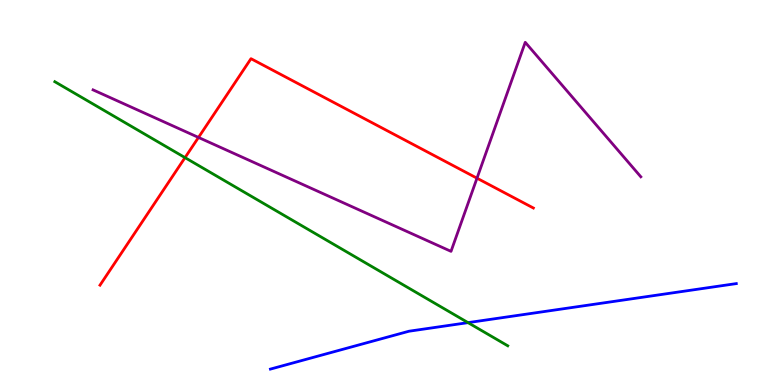[{'lines': ['blue', 'red'], 'intersections': []}, {'lines': ['green', 'red'], 'intersections': [{'x': 2.39, 'y': 5.91}]}, {'lines': ['purple', 'red'], 'intersections': [{'x': 2.56, 'y': 6.43}, {'x': 6.15, 'y': 5.37}]}, {'lines': ['blue', 'green'], 'intersections': [{'x': 6.04, 'y': 1.62}]}, {'lines': ['blue', 'purple'], 'intersections': []}, {'lines': ['green', 'purple'], 'intersections': []}]